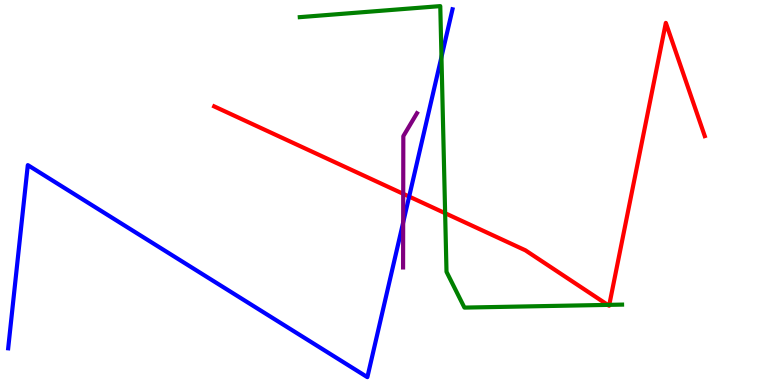[{'lines': ['blue', 'red'], 'intersections': [{'x': 5.28, 'y': 4.89}]}, {'lines': ['green', 'red'], 'intersections': [{'x': 5.74, 'y': 4.46}, {'x': 7.84, 'y': 2.08}, {'x': 7.86, 'y': 2.08}]}, {'lines': ['purple', 'red'], 'intersections': [{'x': 5.2, 'y': 4.97}]}, {'lines': ['blue', 'green'], 'intersections': [{'x': 5.7, 'y': 8.52}]}, {'lines': ['blue', 'purple'], 'intersections': [{'x': 5.2, 'y': 4.22}]}, {'lines': ['green', 'purple'], 'intersections': []}]